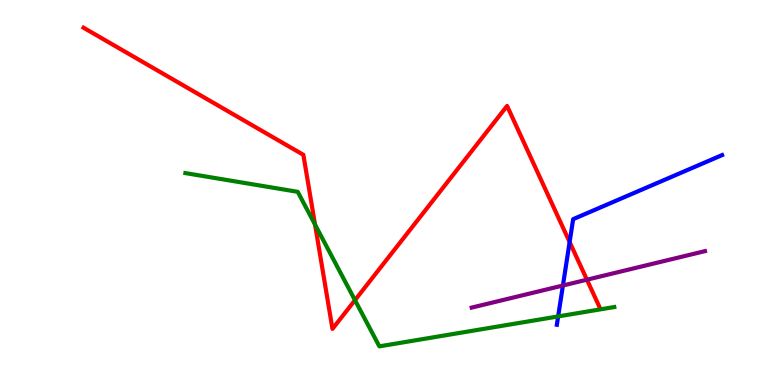[{'lines': ['blue', 'red'], 'intersections': [{'x': 7.35, 'y': 3.71}]}, {'lines': ['green', 'red'], 'intersections': [{'x': 4.06, 'y': 4.17}, {'x': 4.58, 'y': 2.2}]}, {'lines': ['purple', 'red'], 'intersections': [{'x': 7.57, 'y': 2.74}]}, {'lines': ['blue', 'green'], 'intersections': [{'x': 7.2, 'y': 1.78}]}, {'lines': ['blue', 'purple'], 'intersections': [{'x': 7.26, 'y': 2.58}]}, {'lines': ['green', 'purple'], 'intersections': []}]